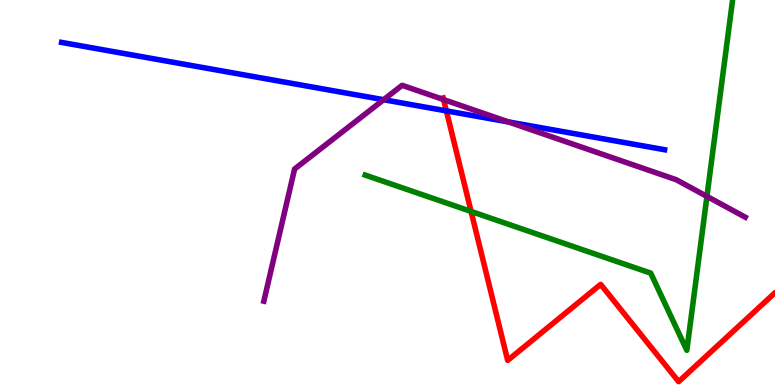[{'lines': ['blue', 'red'], 'intersections': [{'x': 5.76, 'y': 7.12}]}, {'lines': ['green', 'red'], 'intersections': [{'x': 6.08, 'y': 4.51}]}, {'lines': ['purple', 'red'], 'intersections': [{'x': 5.72, 'y': 7.41}]}, {'lines': ['blue', 'green'], 'intersections': []}, {'lines': ['blue', 'purple'], 'intersections': [{'x': 4.95, 'y': 7.41}, {'x': 6.56, 'y': 6.83}]}, {'lines': ['green', 'purple'], 'intersections': [{'x': 9.12, 'y': 4.9}]}]